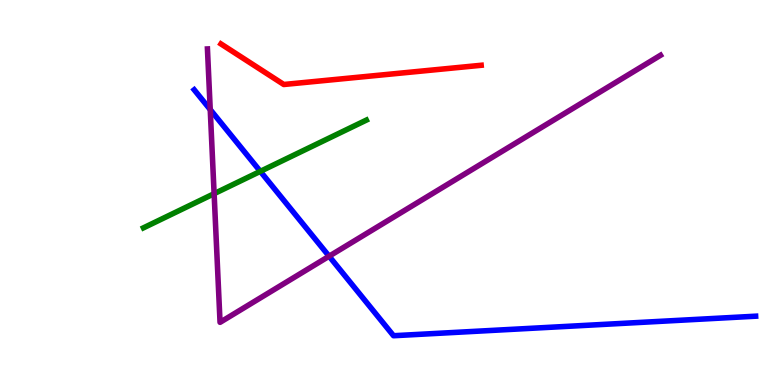[{'lines': ['blue', 'red'], 'intersections': []}, {'lines': ['green', 'red'], 'intersections': []}, {'lines': ['purple', 'red'], 'intersections': []}, {'lines': ['blue', 'green'], 'intersections': [{'x': 3.36, 'y': 5.55}]}, {'lines': ['blue', 'purple'], 'intersections': [{'x': 2.71, 'y': 7.15}, {'x': 4.25, 'y': 3.34}]}, {'lines': ['green', 'purple'], 'intersections': [{'x': 2.76, 'y': 4.97}]}]